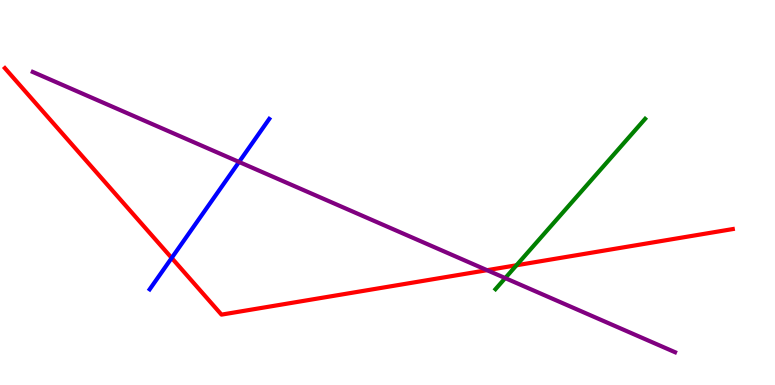[{'lines': ['blue', 'red'], 'intersections': [{'x': 2.22, 'y': 3.3}]}, {'lines': ['green', 'red'], 'intersections': [{'x': 6.66, 'y': 3.11}]}, {'lines': ['purple', 'red'], 'intersections': [{'x': 6.28, 'y': 2.98}]}, {'lines': ['blue', 'green'], 'intersections': []}, {'lines': ['blue', 'purple'], 'intersections': [{'x': 3.08, 'y': 5.79}]}, {'lines': ['green', 'purple'], 'intersections': [{'x': 6.52, 'y': 2.78}]}]